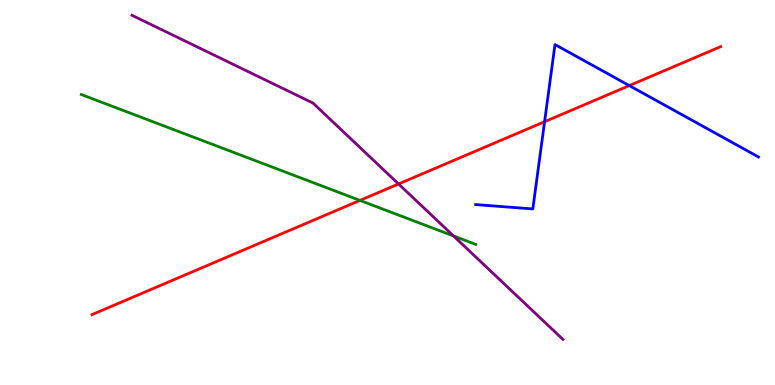[{'lines': ['blue', 'red'], 'intersections': [{'x': 7.03, 'y': 6.84}, {'x': 8.12, 'y': 7.78}]}, {'lines': ['green', 'red'], 'intersections': [{'x': 4.64, 'y': 4.79}]}, {'lines': ['purple', 'red'], 'intersections': [{'x': 5.14, 'y': 5.22}]}, {'lines': ['blue', 'green'], 'intersections': []}, {'lines': ['blue', 'purple'], 'intersections': []}, {'lines': ['green', 'purple'], 'intersections': [{'x': 5.85, 'y': 3.87}]}]